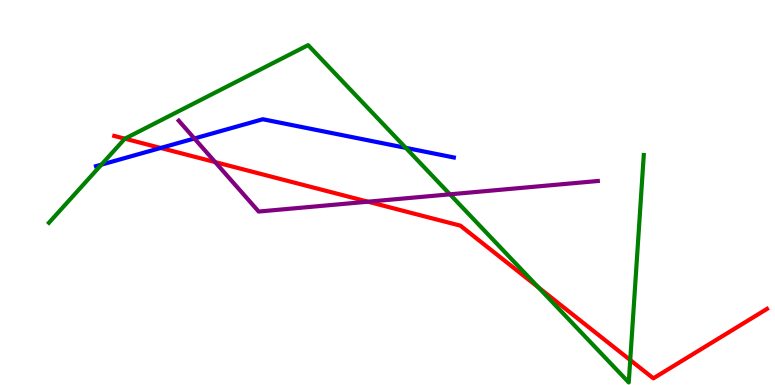[{'lines': ['blue', 'red'], 'intersections': [{'x': 2.07, 'y': 6.16}]}, {'lines': ['green', 'red'], 'intersections': [{'x': 1.61, 'y': 6.4}, {'x': 6.95, 'y': 2.54}, {'x': 8.13, 'y': 0.648}]}, {'lines': ['purple', 'red'], 'intersections': [{'x': 2.78, 'y': 5.79}, {'x': 4.75, 'y': 4.76}]}, {'lines': ['blue', 'green'], 'intersections': [{'x': 1.31, 'y': 5.72}, {'x': 5.24, 'y': 6.16}]}, {'lines': ['blue', 'purple'], 'intersections': [{'x': 2.51, 'y': 6.4}]}, {'lines': ['green', 'purple'], 'intersections': [{'x': 5.81, 'y': 4.95}]}]